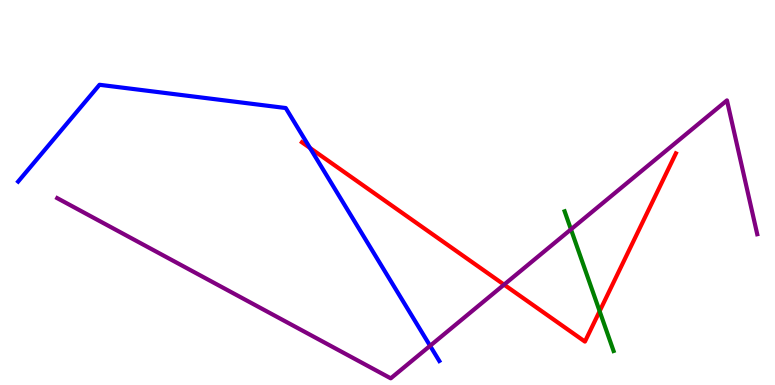[{'lines': ['blue', 'red'], 'intersections': [{'x': 4.0, 'y': 6.16}]}, {'lines': ['green', 'red'], 'intersections': [{'x': 7.74, 'y': 1.92}]}, {'lines': ['purple', 'red'], 'intersections': [{'x': 6.5, 'y': 2.61}]}, {'lines': ['blue', 'green'], 'intersections': []}, {'lines': ['blue', 'purple'], 'intersections': [{'x': 5.55, 'y': 1.02}]}, {'lines': ['green', 'purple'], 'intersections': [{'x': 7.37, 'y': 4.04}]}]